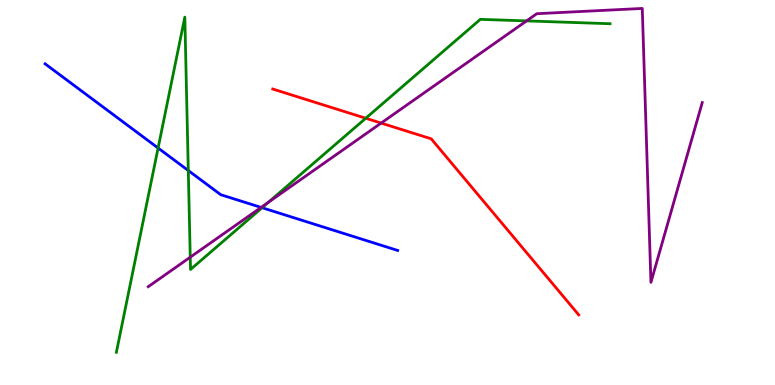[{'lines': ['blue', 'red'], 'intersections': []}, {'lines': ['green', 'red'], 'intersections': [{'x': 4.72, 'y': 6.93}]}, {'lines': ['purple', 'red'], 'intersections': [{'x': 4.92, 'y': 6.8}]}, {'lines': ['blue', 'green'], 'intersections': [{'x': 2.04, 'y': 6.16}, {'x': 2.43, 'y': 5.57}, {'x': 3.38, 'y': 4.6}]}, {'lines': ['blue', 'purple'], 'intersections': [{'x': 3.37, 'y': 4.61}]}, {'lines': ['green', 'purple'], 'intersections': [{'x': 2.45, 'y': 3.32}, {'x': 3.46, 'y': 4.74}, {'x': 6.79, 'y': 9.46}]}]